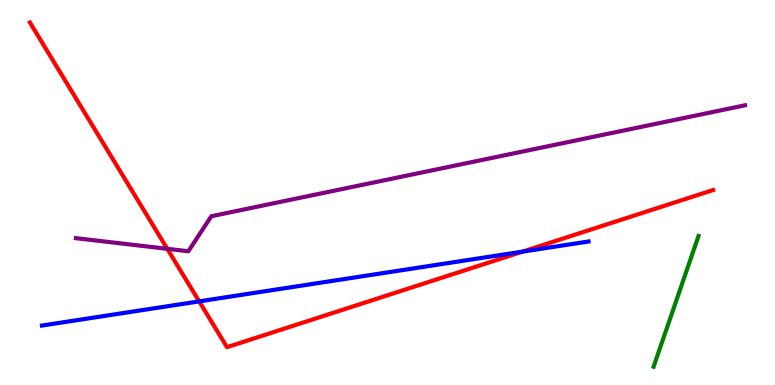[{'lines': ['blue', 'red'], 'intersections': [{'x': 2.57, 'y': 2.17}, {'x': 6.74, 'y': 3.46}]}, {'lines': ['green', 'red'], 'intersections': []}, {'lines': ['purple', 'red'], 'intersections': [{'x': 2.16, 'y': 3.54}]}, {'lines': ['blue', 'green'], 'intersections': []}, {'lines': ['blue', 'purple'], 'intersections': []}, {'lines': ['green', 'purple'], 'intersections': []}]